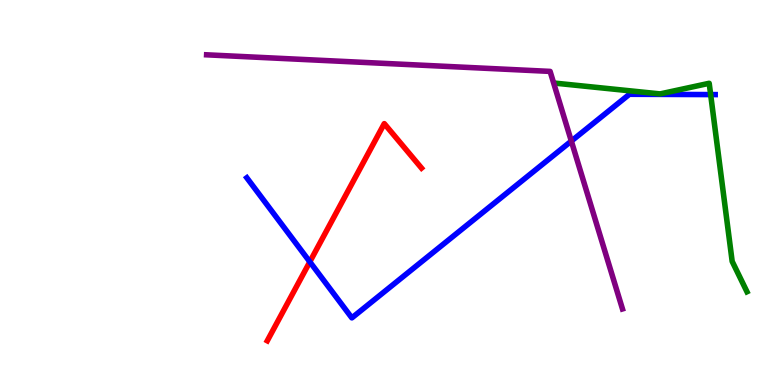[{'lines': ['blue', 'red'], 'intersections': [{'x': 4.0, 'y': 3.2}]}, {'lines': ['green', 'red'], 'intersections': []}, {'lines': ['purple', 'red'], 'intersections': []}, {'lines': ['blue', 'green'], 'intersections': [{'x': 9.17, 'y': 7.54}]}, {'lines': ['blue', 'purple'], 'intersections': [{'x': 7.37, 'y': 6.34}]}, {'lines': ['green', 'purple'], 'intersections': []}]